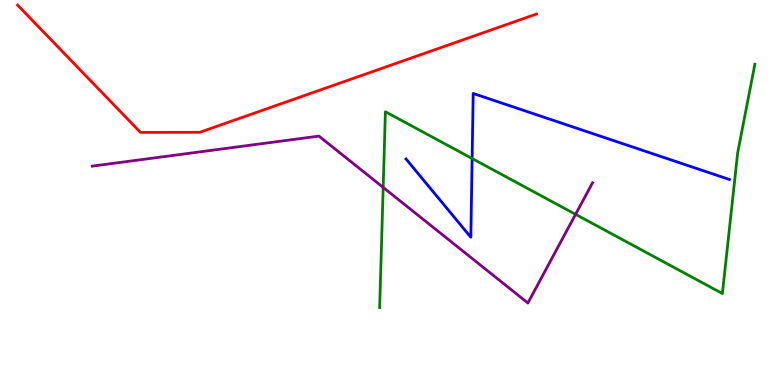[{'lines': ['blue', 'red'], 'intersections': []}, {'lines': ['green', 'red'], 'intersections': []}, {'lines': ['purple', 'red'], 'intersections': []}, {'lines': ['blue', 'green'], 'intersections': [{'x': 6.09, 'y': 5.88}]}, {'lines': ['blue', 'purple'], 'intersections': []}, {'lines': ['green', 'purple'], 'intersections': [{'x': 4.94, 'y': 5.13}, {'x': 7.43, 'y': 4.43}]}]